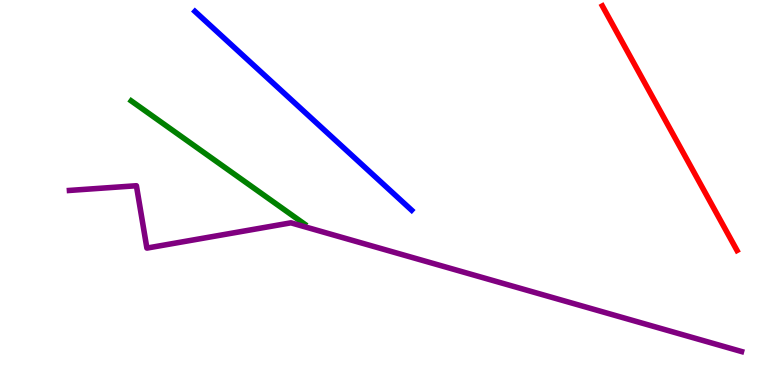[{'lines': ['blue', 'red'], 'intersections': []}, {'lines': ['green', 'red'], 'intersections': []}, {'lines': ['purple', 'red'], 'intersections': []}, {'lines': ['blue', 'green'], 'intersections': []}, {'lines': ['blue', 'purple'], 'intersections': []}, {'lines': ['green', 'purple'], 'intersections': []}]